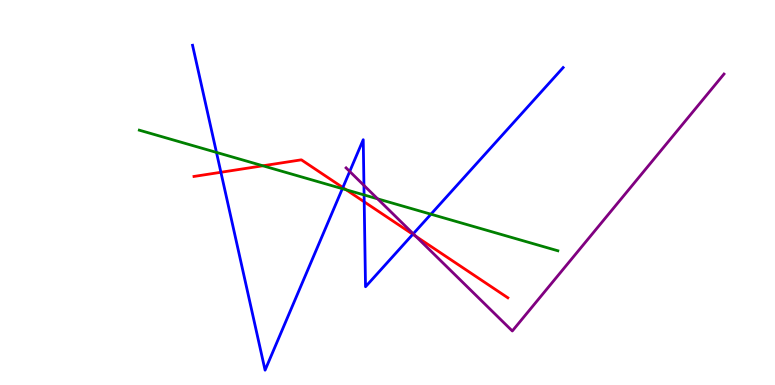[{'lines': ['blue', 'red'], 'intersections': [{'x': 2.85, 'y': 5.53}, {'x': 4.42, 'y': 5.13}, {'x': 4.7, 'y': 4.76}, {'x': 5.33, 'y': 3.91}]}, {'lines': ['green', 'red'], 'intersections': [{'x': 3.39, 'y': 5.69}, {'x': 4.47, 'y': 5.07}]}, {'lines': ['purple', 'red'], 'intersections': [{'x': 5.37, 'y': 3.86}]}, {'lines': ['blue', 'green'], 'intersections': [{'x': 2.79, 'y': 6.04}, {'x': 4.42, 'y': 5.1}, {'x': 4.7, 'y': 4.94}, {'x': 5.56, 'y': 4.44}]}, {'lines': ['blue', 'purple'], 'intersections': [{'x': 4.51, 'y': 5.55}, {'x': 4.7, 'y': 5.18}, {'x': 5.33, 'y': 3.93}]}, {'lines': ['green', 'purple'], 'intersections': [{'x': 4.87, 'y': 4.84}]}]